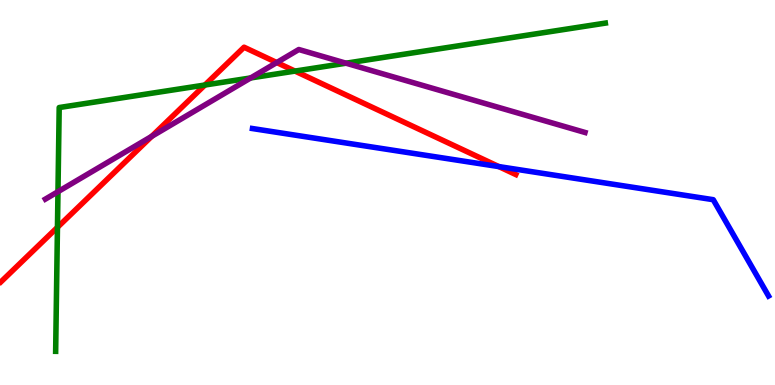[{'lines': ['blue', 'red'], 'intersections': [{'x': 6.44, 'y': 5.67}]}, {'lines': ['green', 'red'], 'intersections': [{'x': 0.741, 'y': 4.1}, {'x': 2.64, 'y': 7.79}, {'x': 3.81, 'y': 8.15}]}, {'lines': ['purple', 'red'], 'intersections': [{'x': 1.96, 'y': 6.46}, {'x': 3.57, 'y': 8.38}]}, {'lines': ['blue', 'green'], 'intersections': []}, {'lines': ['blue', 'purple'], 'intersections': []}, {'lines': ['green', 'purple'], 'intersections': [{'x': 0.748, 'y': 5.02}, {'x': 3.23, 'y': 7.98}, {'x': 4.47, 'y': 8.36}]}]